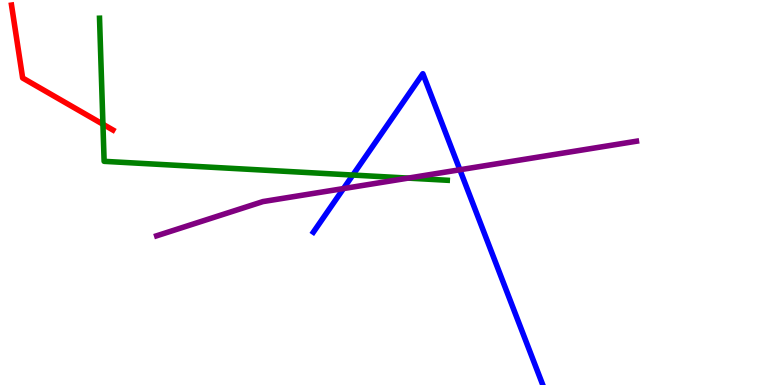[{'lines': ['blue', 'red'], 'intersections': []}, {'lines': ['green', 'red'], 'intersections': [{'x': 1.33, 'y': 6.77}]}, {'lines': ['purple', 'red'], 'intersections': []}, {'lines': ['blue', 'green'], 'intersections': [{'x': 4.55, 'y': 5.45}]}, {'lines': ['blue', 'purple'], 'intersections': [{'x': 4.43, 'y': 5.1}, {'x': 5.93, 'y': 5.59}]}, {'lines': ['green', 'purple'], 'intersections': [{'x': 5.27, 'y': 5.37}]}]